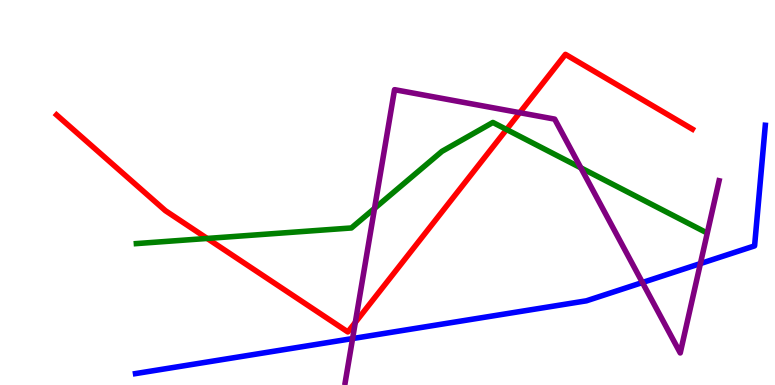[{'lines': ['blue', 'red'], 'intersections': []}, {'lines': ['green', 'red'], 'intersections': [{'x': 2.67, 'y': 3.81}, {'x': 6.54, 'y': 6.64}]}, {'lines': ['purple', 'red'], 'intersections': [{'x': 4.58, 'y': 1.63}, {'x': 6.71, 'y': 7.07}]}, {'lines': ['blue', 'green'], 'intersections': []}, {'lines': ['blue', 'purple'], 'intersections': [{'x': 4.55, 'y': 1.21}, {'x': 8.29, 'y': 2.66}, {'x': 9.04, 'y': 3.15}]}, {'lines': ['green', 'purple'], 'intersections': [{'x': 4.83, 'y': 4.59}, {'x': 7.49, 'y': 5.64}]}]